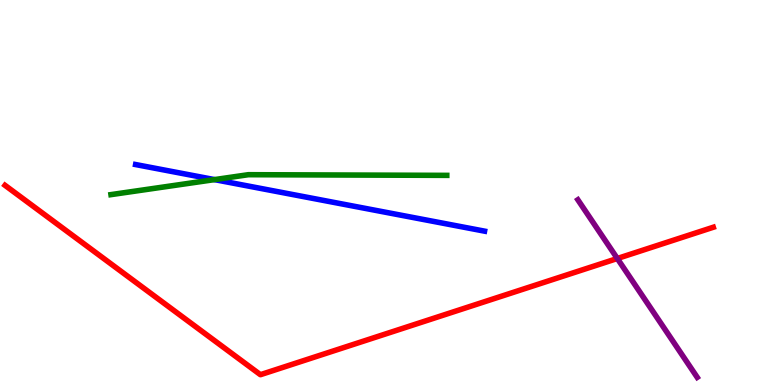[{'lines': ['blue', 'red'], 'intersections': []}, {'lines': ['green', 'red'], 'intersections': []}, {'lines': ['purple', 'red'], 'intersections': [{'x': 7.97, 'y': 3.29}]}, {'lines': ['blue', 'green'], 'intersections': [{'x': 2.77, 'y': 5.33}]}, {'lines': ['blue', 'purple'], 'intersections': []}, {'lines': ['green', 'purple'], 'intersections': []}]